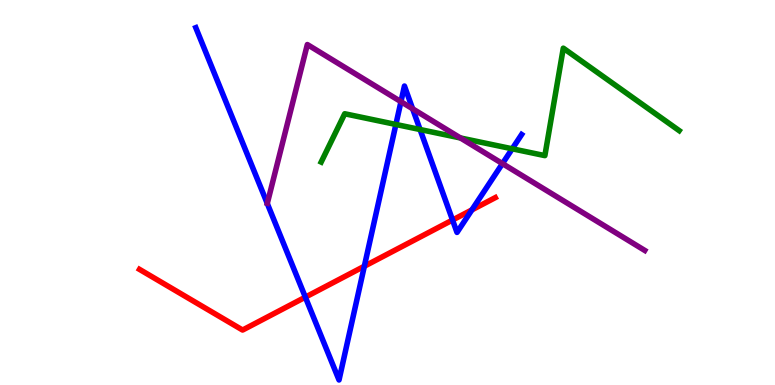[{'lines': ['blue', 'red'], 'intersections': [{'x': 3.94, 'y': 2.28}, {'x': 4.7, 'y': 3.08}, {'x': 5.84, 'y': 4.29}, {'x': 6.09, 'y': 4.55}]}, {'lines': ['green', 'red'], 'intersections': []}, {'lines': ['purple', 'red'], 'intersections': []}, {'lines': ['blue', 'green'], 'intersections': [{'x': 5.11, 'y': 6.77}, {'x': 5.42, 'y': 6.64}, {'x': 6.61, 'y': 6.14}]}, {'lines': ['blue', 'purple'], 'intersections': [{'x': 5.17, 'y': 7.36}, {'x': 5.32, 'y': 7.17}, {'x': 6.48, 'y': 5.75}]}, {'lines': ['green', 'purple'], 'intersections': [{'x': 5.94, 'y': 6.42}]}]